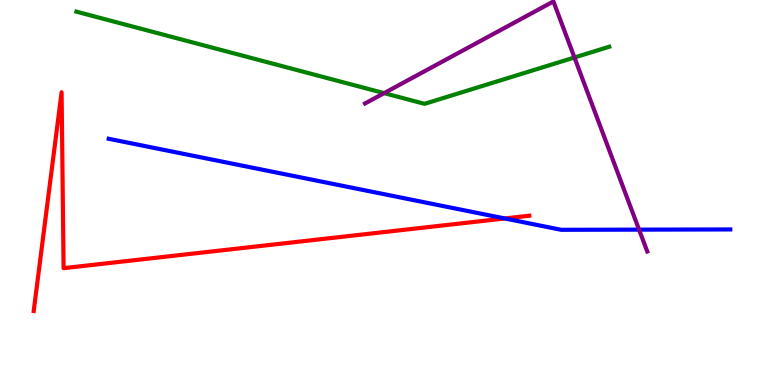[{'lines': ['blue', 'red'], 'intersections': [{'x': 6.51, 'y': 4.33}]}, {'lines': ['green', 'red'], 'intersections': []}, {'lines': ['purple', 'red'], 'intersections': []}, {'lines': ['blue', 'green'], 'intersections': []}, {'lines': ['blue', 'purple'], 'intersections': [{'x': 8.25, 'y': 4.04}]}, {'lines': ['green', 'purple'], 'intersections': [{'x': 4.96, 'y': 7.58}, {'x': 7.41, 'y': 8.51}]}]